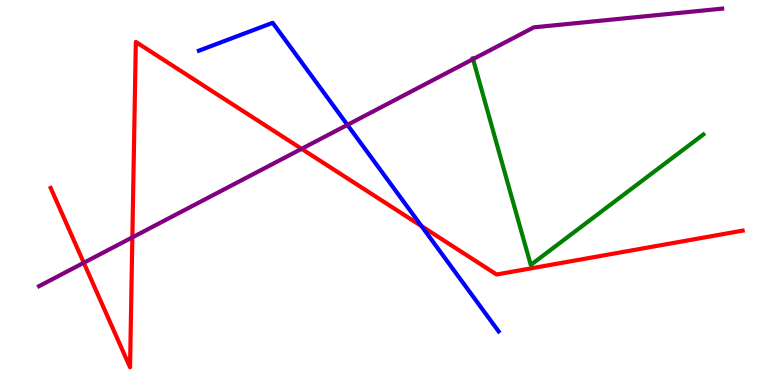[{'lines': ['blue', 'red'], 'intersections': [{'x': 5.44, 'y': 4.13}]}, {'lines': ['green', 'red'], 'intersections': []}, {'lines': ['purple', 'red'], 'intersections': [{'x': 1.08, 'y': 3.17}, {'x': 1.71, 'y': 3.83}, {'x': 3.89, 'y': 6.13}]}, {'lines': ['blue', 'green'], 'intersections': []}, {'lines': ['blue', 'purple'], 'intersections': [{'x': 4.48, 'y': 6.76}]}, {'lines': ['green', 'purple'], 'intersections': [{'x': 6.1, 'y': 8.46}]}]